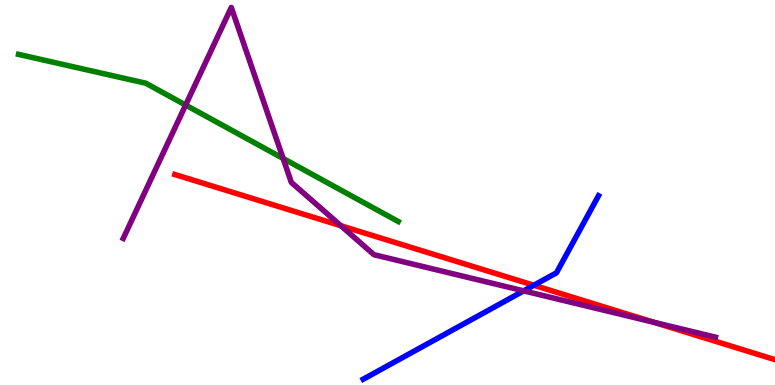[{'lines': ['blue', 'red'], 'intersections': [{'x': 6.89, 'y': 2.59}]}, {'lines': ['green', 'red'], 'intersections': []}, {'lines': ['purple', 'red'], 'intersections': [{'x': 4.4, 'y': 4.14}, {'x': 8.44, 'y': 1.63}]}, {'lines': ['blue', 'green'], 'intersections': []}, {'lines': ['blue', 'purple'], 'intersections': [{'x': 6.76, 'y': 2.45}]}, {'lines': ['green', 'purple'], 'intersections': [{'x': 2.4, 'y': 7.27}, {'x': 3.65, 'y': 5.88}]}]